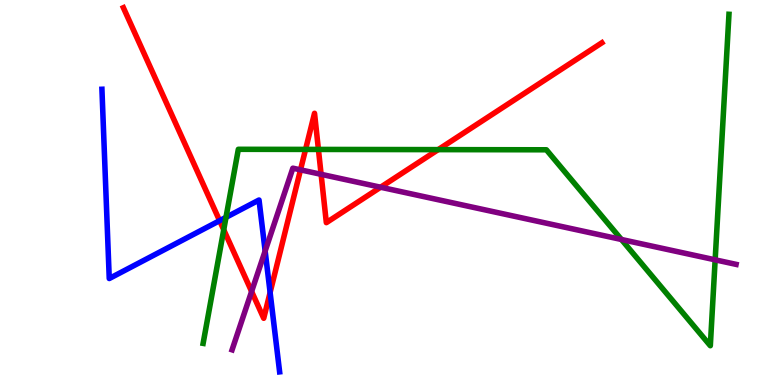[{'lines': ['blue', 'red'], 'intersections': [{'x': 2.83, 'y': 4.27}, {'x': 3.49, 'y': 2.4}]}, {'lines': ['green', 'red'], 'intersections': [{'x': 2.89, 'y': 4.03}, {'x': 3.94, 'y': 6.12}, {'x': 4.11, 'y': 6.12}, {'x': 5.65, 'y': 6.11}]}, {'lines': ['purple', 'red'], 'intersections': [{'x': 3.25, 'y': 2.43}, {'x': 3.88, 'y': 5.59}, {'x': 4.14, 'y': 5.47}, {'x': 4.91, 'y': 5.14}]}, {'lines': ['blue', 'green'], 'intersections': [{'x': 2.92, 'y': 4.35}]}, {'lines': ['blue', 'purple'], 'intersections': [{'x': 3.42, 'y': 3.48}]}, {'lines': ['green', 'purple'], 'intersections': [{'x': 8.02, 'y': 3.78}, {'x': 9.23, 'y': 3.25}]}]